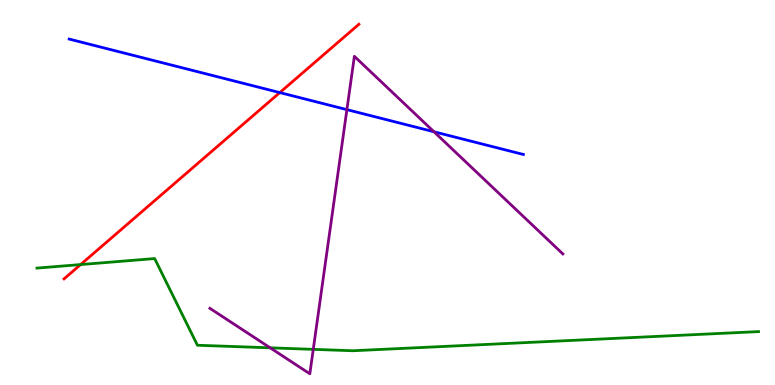[{'lines': ['blue', 'red'], 'intersections': [{'x': 3.61, 'y': 7.6}]}, {'lines': ['green', 'red'], 'intersections': [{'x': 1.04, 'y': 3.13}]}, {'lines': ['purple', 'red'], 'intersections': []}, {'lines': ['blue', 'green'], 'intersections': []}, {'lines': ['blue', 'purple'], 'intersections': [{'x': 4.48, 'y': 7.15}, {'x': 5.6, 'y': 6.58}]}, {'lines': ['green', 'purple'], 'intersections': [{'x': 3.49, 'y': 0.966}, {'x': 4.04, 'y': 0.926}]}]